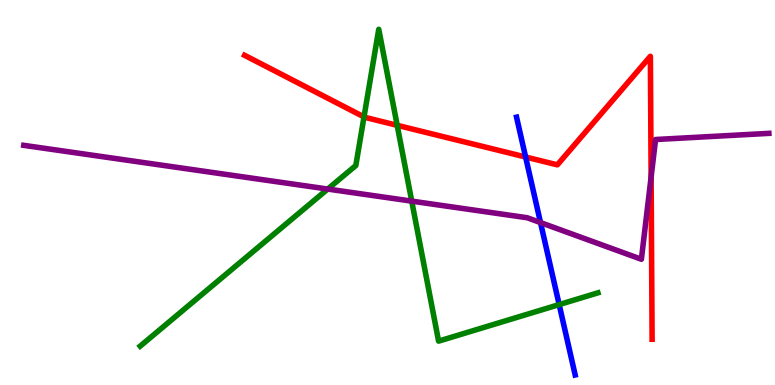[{'lines': ['blue', 'red'], 'intersections': [{'x': 6.78, 'y': 5.92}]}, {'lines': ['green', 'red'], 'intersections': [{'x': 4.7, 'y': 6.96}, {'x': 5.12, 'y': 6.75}]}, {'lines': ['purple', 'red'], 'intersections': [{'x': 8.4, 'y': 5.4}]}, {'lines': ['blue', 'green'], 'intersections': [{'x': 7.22, 'y': 2.09}]}, {'lines': ['blue', 'purple'], 'intersections': [{'x': 6.97, 'y': 4.22}]}, {'lines': ['green', 'purple'], 'intersections': [{'x': 4.23, 'y': 5.09}, {'x': 5.31, 'y': 4.78}]}]